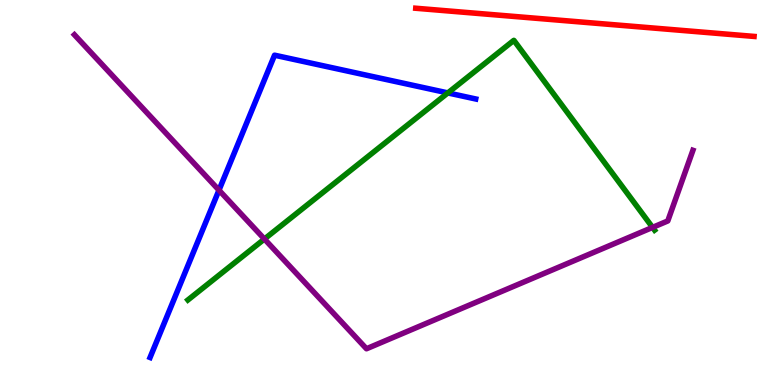[{'lines': ['blue', 'red'], 'intersections': []}, {'lines': ['green', 'red'], 'intersections': []}, {'lines': ['purple', 'red'], 'intersections': []}, {'lines': ['blue', 'green'], 'intersections': [{'x': 5.78, 'y': 7.59}]}, {'lines': ['blue', 'purple'], 'intersections': [{'x': 2.83, 'y': 5.06}]}, {'lines': ['green', 'purple'], 'intersections': [{'x': 3.41, 'y': 3.79}, {'x': 8.42, 'y': 4.09}]}]